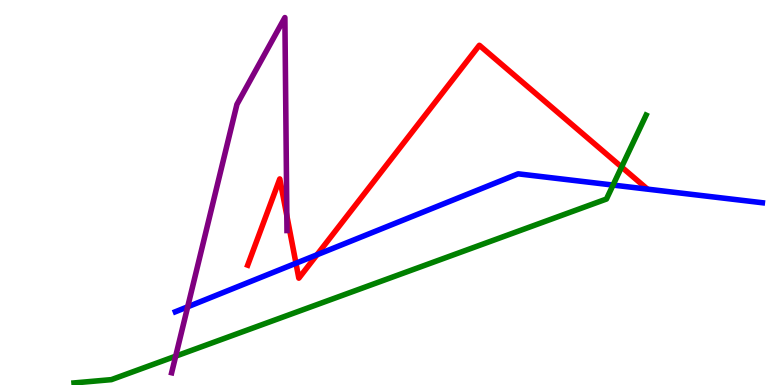[{'lines': ['blue', 'red'], 'intersections': [{'x': 3.82, 'y': 3.16}, {'x': 4.09, 'y': 3.38}]}, {'lines': ['green', 'red'], 'intersections': [{'x': 8.02, 'y': 5.66}]}, {'lines': ['purple', 'red'], 'intersections': [{'x': 3.7, 'y': 4.4}]}, {'lines': ['blue', 'green'], 'intersections': [{'x': 7.91, 'y': 5.19}]}, {'lines': ['blue', 'purple'], 'intersections': [{'x': 2.42, 'y': 2.03}]}, {'lines': ['green', 'purple'], 'intersections': [{'x': 2.27, 'y': 0.749}]}]